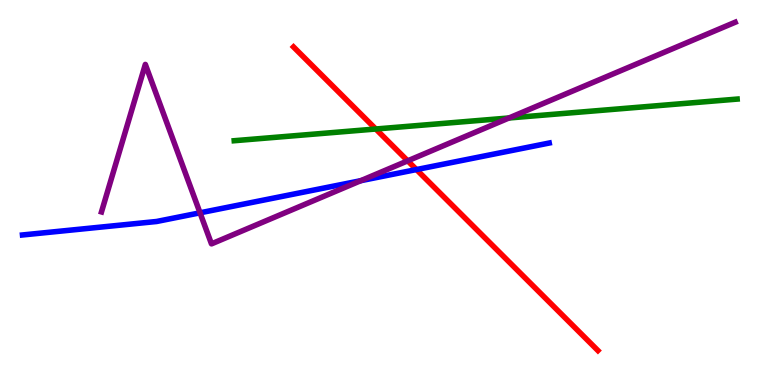[{'lines': ['blue', 'red'], 'intersections': [{'x': 5.37, 'y': 5.6}]}, {'lines': ['green', 'red'], 'intersections': [{'x': 4.85, 'y': 6.65}]}, {'lines': ['purple', 'red'], 'intersections': [{'x': 5.26, 'y': 5.82}]}, {'lines': ['blue', 'green'], 'intersections': []}, {'lines': ['blue', 'purple'], 'intersections': [{'x': 2.58, 'y': 4.47}, {'x': 4.66, 'y': 5.31}]}, {'lines': ['green', 'purple'], 'intersections': [{'x': 6.57, 'y': 6.94}]}]